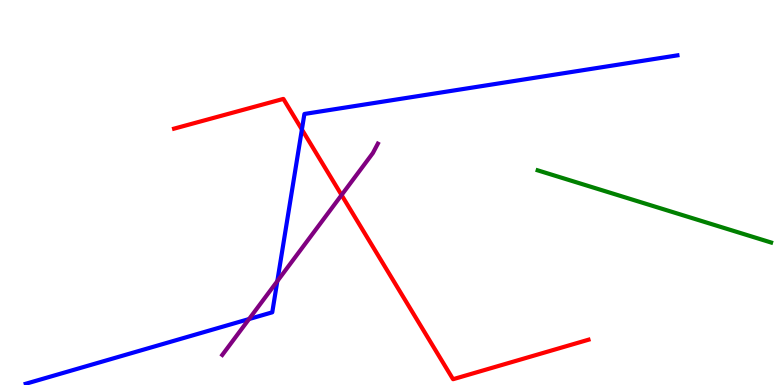[{'lines': ['blue', 'red'], 'intersections': [{'x': 3.9, 'y': 6.64}]}, {'lines': ['green', 'red'], 'intersections': []}, {'lines': ['purple', 'red'], 'intersections': [{'x': 4.41, 'y': 4.93}]}, {'lines': ['blue', 'green'], 'intersections': []}, {'lines': ['blue', 'purple'], 'intersections': [{'x': 3.21, 'y': 1.71}, {'x': 3.58, 'y': 2.7}]}, {'lines': ['green', 'purple'], 'intersections': []}]